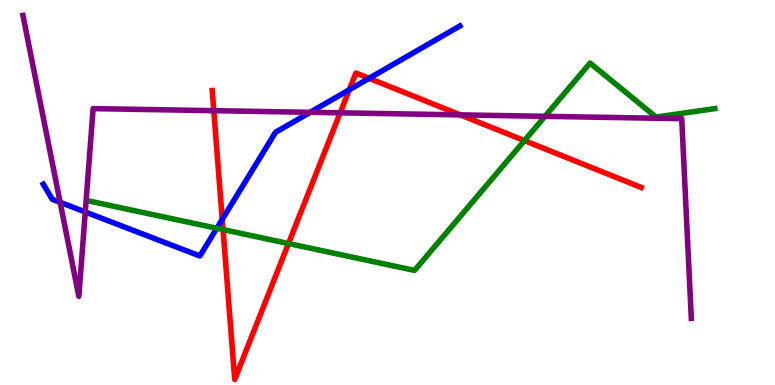[{'lines': ['blue', 'red'], 'intersections': [{'x': 2.87, 'y': 4.3}, {'x': 4.51, 'y': 7.67}, {'x': 4.76, 'y': 7.97}]}, {'lines': ['green', 'red'], 'intersections': [{'x': 2.88, 'y': 4.04}, {'x': 3.72, 'y': 3.67}, {'x': 6.77, 'y': 6.35}]}, {'lines': ['purple', 'red'], 'intersections': [{'x': 2.76, 'y': 7.13}, {'x': 4.39, 'y': 7.07}, {'x': 5.94, 'y': 7.02}]}, {'lines': ['blue', 'green'], 'intersections': [{'x': 2.8, 'y': 4.07}]}, {'lines': ['blue', 'purple'], 'intersections': [{'x': 0.776, 'y': 4.75}, {'x': 1.1, 'y': 4.49}, {'x': 4.0, 'y': 7.08}]}, {'lines': ['green', 'purple'], 'intersections': [{'x': 7.03, 'y': 6.98}]}]